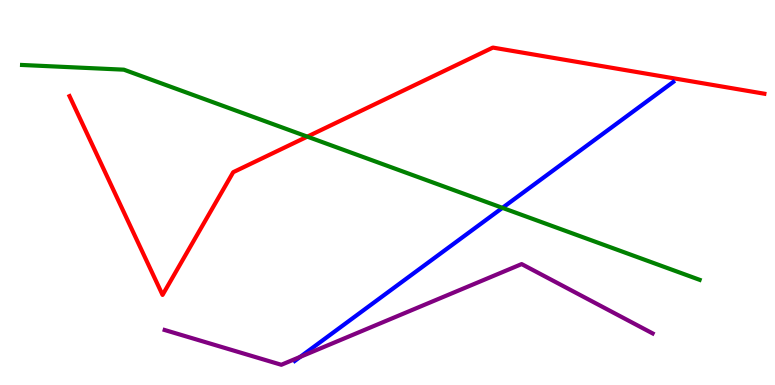[{'lines': ['blue', 'red'], 'intersections': []}, {'lines': ['green', 'red'], 'intersections': [{'x': 3.97, 'y': 6.45}]}, {'lines': ['purple', 'red'], 'intersections': []}, {'lines': ['blue', 'green'], 'intersections': [{'x': 6.48, 'y': 4.6}]}, {'lines': ['blue', 'purple'], 'intersections': [{'x': 3.87, 'y': 0.731}]}, {'lines': ['green', 'purple'], 'intersections': []}]